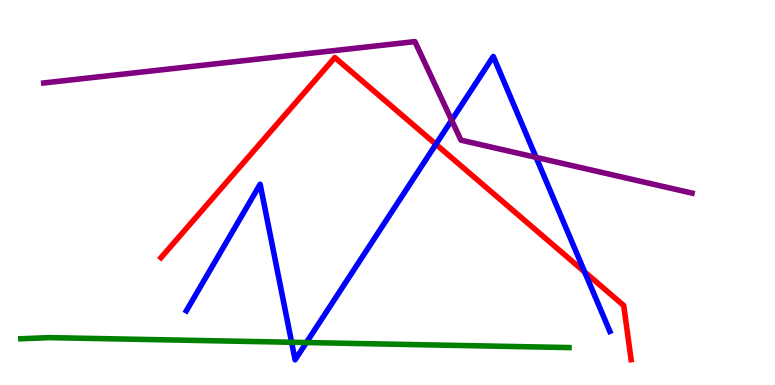[{'lines': ['blue', 'red'], 'intersections': [{'x': 5.62, 'y': 6.25}, {'x': 7.54, 'y': 2.94}]}, {'lines': ['green', 'red'], 'intersections': []}, {'lines': ['purple', 'red'], 'intersections': []}, {'lines': ['blue', 'green'], 'intersections': [{'x': 3.76, 'y': 1.11}, {'x': 3.95, 'y': 1.1}]}, {'lines': ['blue', 'purple'], 'intersections': [{'x': 5.83, 'y': 6.88}, {'x': 6.92, 'y': 5.91}]}, {'lines': ['green', 'purple'], 'intersections': []}]